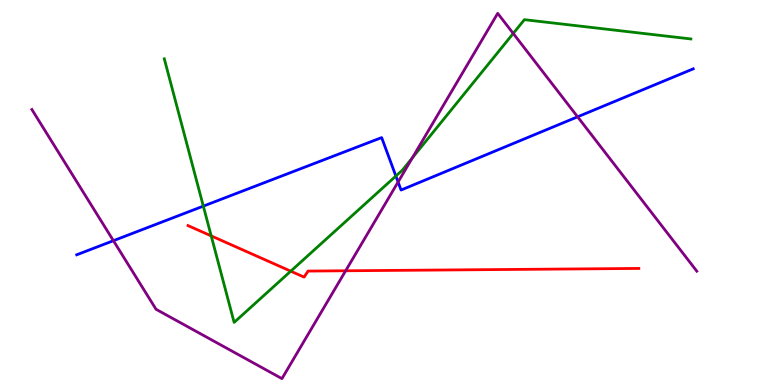[{'lines': ['blue', 'red'], 'intersections': []}, {'lines': ['green', 'red'], 'intersections': [{'x': 2.73, 'y': 3.87}, {'x': 3.75, 'y': 2.96}]}, {'lines': ['purple', 'red'], 'intersections': [{'x': 4.46, 'y': 2.97}]}, {'lines': ['blue', 'green'], 'intersections': [{'x': 2.62, 'y': 4.65}, {'x': 5.11, 'y': 5.43}]}, {'lines': ['blue', 'purple'], 'intersections': [{'x': 1.46, 'y': 3.75}, {'x': 5.14, 'y': 5.27}, {'x': 7.45, 'y': 6.97}]}, {'lines': ['green', 'purple'], 'intersections': [{'x': 5.32, 'y': 5.9}, {'x': 6.62, 'y': 9.13}]}]